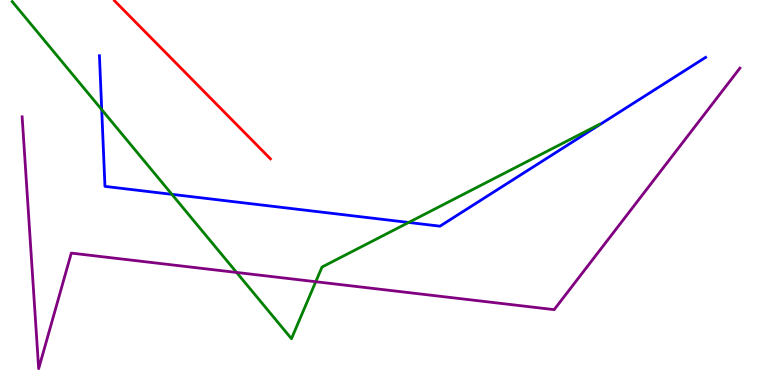[{'lines': ['blue', 'red'], 'intersections': []}, {'lines': ['green', 'red'], 'intersections': []}, {'lines': ['purple', 'red'], 'intersections': []}, {'lines': ['blue', 'green'], 'intersections': [{'x': 1.31, 'y': 7.15}, {'x': 2.22, 'y': 4.95}, {'x': 5.27, 'y': 4.22}]}, {'lines': ['blue', 'purple'], 'intersections': []}, {'lines': ['green', 'purple'], 'intersections': [{'x': 3.05, 'y': 2.92}, {'x': 4.07, 'y': 2.68}]}]